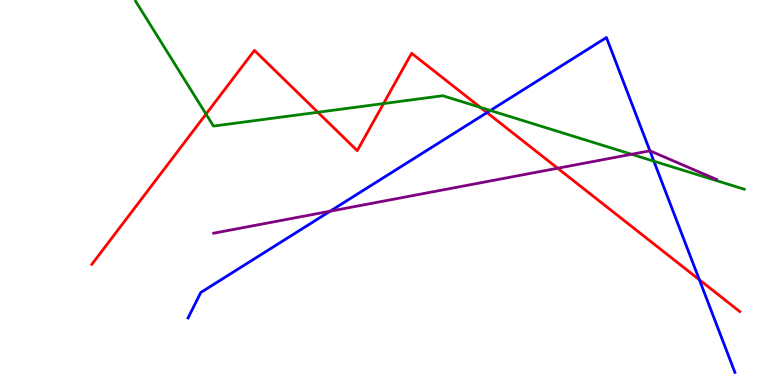[{'lines': ['blue', 'red'], 'intersections': [{'x': 6.28, 'y': 7.08}, {'x': 9.02, 'y': 2.73}]}, {'lines': ['green', 'red'], 'intersections': [{'x': 2.66, 'y': 7.04}, {'x': 4.1, 'y': 7.08}, {'x': 4.95, 'y': 7.31}, {'x': 6.2, 'y': 7.21}]}, {'lines': ['purple', 'red'], 'intersections': [{'x': 7.2, 'y': 5.63}]}, {'lines': ['blue', 'green'], 'intersections': [{'x': 6.33, 'y': 7.13}, {'x': 8.44, 'y': 5.81}]}, {'lines': ['blue', 'purple'], 'intersections': [{'x': 4.26, 'y': 4.51}, {'x': 8.39, 'y': 6.08}]}, {'lines': ['green', 'purple'], 'intersections': [{'x': 8.15, 'y': 5.99}]}]